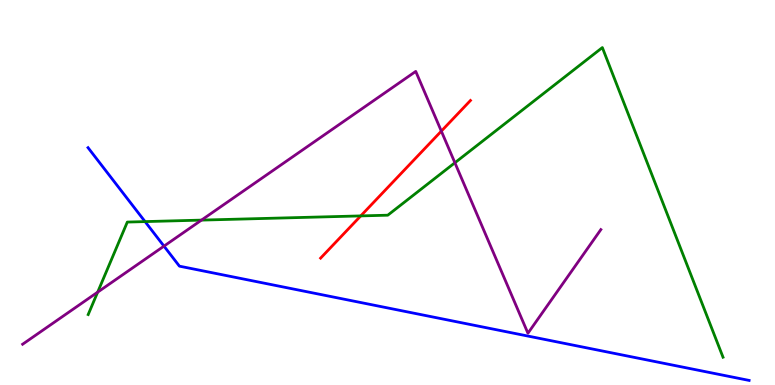[{'lines': ['blue', 'red'], 'intersections': []}, {'lines': ['green', 'red'], 'intersections': [{'x': 4.65, 'y': 4.39}]}, {'lines': ['purple', 'red'], 'intersections': [{'x': 5.69, 'y': 6.59}]}, {'lines': ['blue', 'green'], 'intersections': [{'x': 1.87, 'y': 4.24}]}, {'lines': ['blue', 'purple'], 'intersections': [{'x': 2.12, 'y': 3.61}]}, {'lines': ['green', 'purple'], 'intersections': [{'x': 1.26, 'y': 2.41}, {'x': 2.6, 'y': 4.28}, {'x': 5.87, 'y': 5.77}]}]